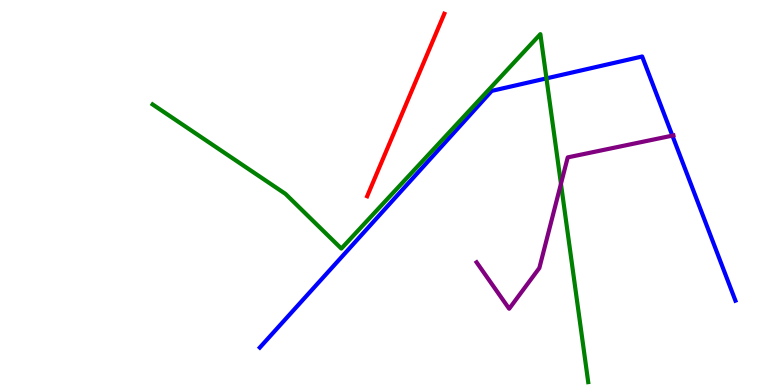[{'lines': ['blue', 'red'], 'intersections': []}, {'lines': ['green', 'red'], 'intersections': []}, {'lines': ['purple', 'red'], 'intersections': []}, {'lines': ['blue', 'green'], 'intersections': [{'x': 7.05, 'y': 7.96}]}, {'lines': ['blue', 'purple'], 'intersections': [{'x': 8.68, 'y': 6.48}]}, {'lines': ['green', 'purple'], 'intersections': [{'x': 7.24, 'y': 5.23}]}]